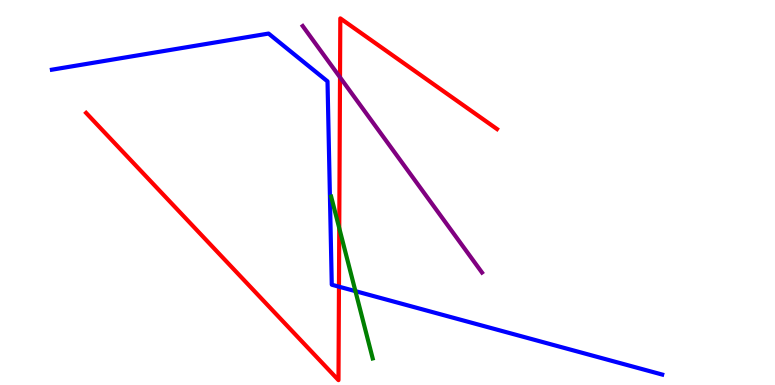[{'lines': ['blue', 'red'], 'intersections': [{'x': 4.37, 'y': 2.55}]}, {'lines': ['green', 'red'], 'intersections': [{'x': 4.38, 'y': 4.07}]}, {'lines': ['purple', 'red'], 'intersections': [{'x': 4.39, 'y': 7.99}]}, {'lines': ['blue', 'green'], 'intersections': [{'x': 4.59, 'y': 2.44}]}, {'lines': ['blue', 'purple'], 'intersections': []}, {'lines': ['green', 'purple'], 'intersections': []}]